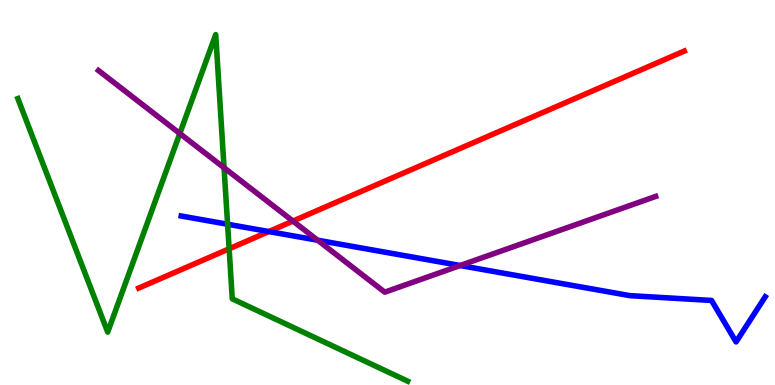[{'lines': ['blue', 'red'], 'intersections': [{'x': 3.47, 'y': 3.99}]}, {'lines': ['green', 'red'], 'intersections': [{'x': 2.96, 'y': 3.54}]}, {'lines': ['purple', 'red'], 'intersections': [{'x': 3.78, 'y': 4.26}]}, {'lines': ['blue', 'green'], 'intersections': [{'x': 2.94, 'y': 4.18}]}, {'lines': ['blue', 'purple'], 'intersections': [{'x': 4.1, 'y': 3.76}, {'x': 5.94, 'y': 3.1}]}, {'lines': ['green', 'purple'], 'intersections': [{'x': 2.32, 'y': 6.53}, {'x': 2.89, 'y': 5.64}]}]